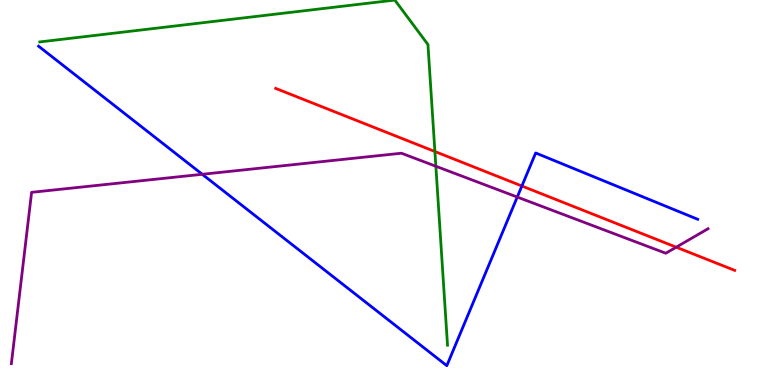[{'lines': ['blue', 'red'], 'intersections': [{'x': 6.73, 'y': 5.17}]}, {'lines': ['green', 'red'], 'intersections': [{'x': 5.61, 'y': 6.06}]}, {'lines': ['purple', 'red'], 'intersections': [{'x': 8.73, 'y': 3.58}]}, {'lines': ['blue', 'green'], 'intersections': []}, {'lines': ['blue', 'purple'], 'intersections': [{'x': 2.61, 'y': 5.47}, {'x': 6.67, 'y': 4.88}]}, {'lines': ['green', 'purple'], 'intersections': [{'x': 5.62, 'y': 5.68}]}]